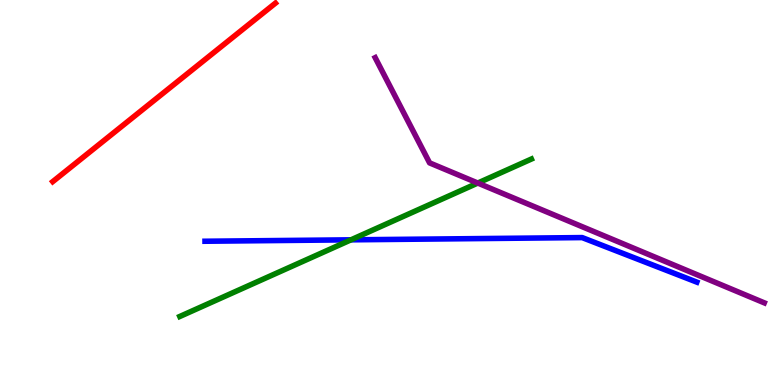[{'lines': ['blue', 'red'], 'intersections': []}, {'lines': ['green', 'red'], 'intersections': []}, {'lines': ['purple', 'red'], 'intersections': []}, {'lines': ['blue', 'green'], 'intersections': [{'x': 4.53, 'y': 3.77}]}, {'lines': ['blue', 'purple'], 'intersections': []}, {'lines': ['green', 'purple'], 'intersections': [{'x': 6.17, 'y': 5.25}]}]